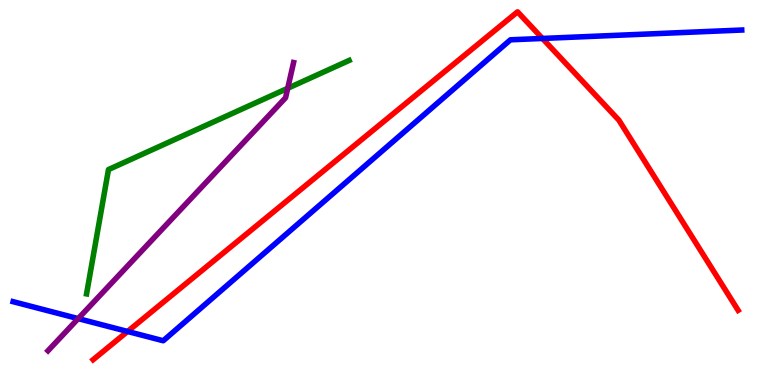[{'lines': ['blue', 'red'], 'intersections': [{'x': 1.65, 'y': 1.39}, {'x': 7.0, 'y': 9.0}]}, {'lines': ['green', 'red'], 'intersections': []}, {'lines': ['purple', 'red'], 'intersections': []}, {'lines': ['blue', 'green'], 'intersections': []}, {'lines': ['blue', 'purple'], 'intersections': [{'x': 1.01, 'y': 1.72}]}, {'lines': ['green', 'purple'], 'intersections': [{'x': 3.71, 'y': 7.71}]}]